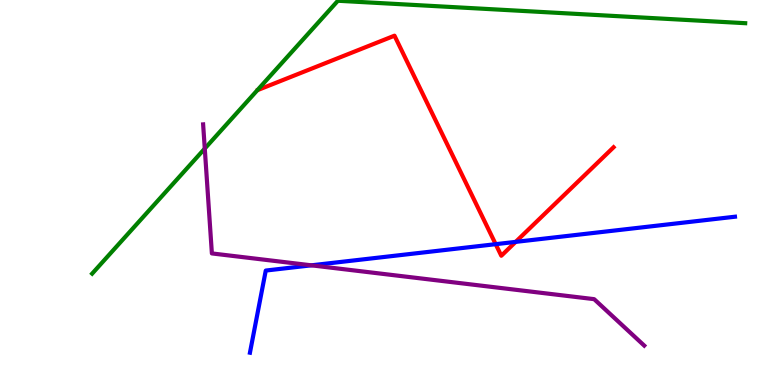[{'lines': ['blue', 'red'], 'intersections': [{'x': 6.4, 'y': 3.66}, {'x': 6.65, 'y': 3.72}]}, {'lines': ['green', 'red'], 'intersections': []}, {'lines': ['purple', 'red'], 'intersections': []}, {'lines': ['blue', 'green'], 'intersections': []}, {'lines': ['blue', 'purple'], 'intersections': [{'x': 4.02, 'y': 3.11}]}, {'lines': ['green', 'purple'], 'intersections': [{'x': 2.64, 'y': 6.14}]}]